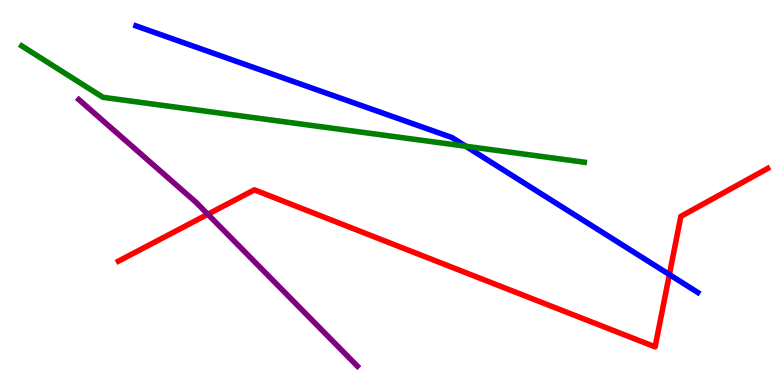[{'lines': ['blue', 'red'], 'intersections': [{'x': 8.64, 'y': 2.87}]}, {'lines': ['green', 'red'], 'intersections': []}, {'lines': ['purple', 'red'], 'intersections': [{'x': 2.68, 'y': 4.43}]}, {'lines': ['blue', 'green'], 'intersections': [{'x': 6.01, 'y': 6.2}]}, {'lines': ['blue', 'purple'], 'intersections': []}, {'lines': ['green', 'purple'], 'intersections': []}]